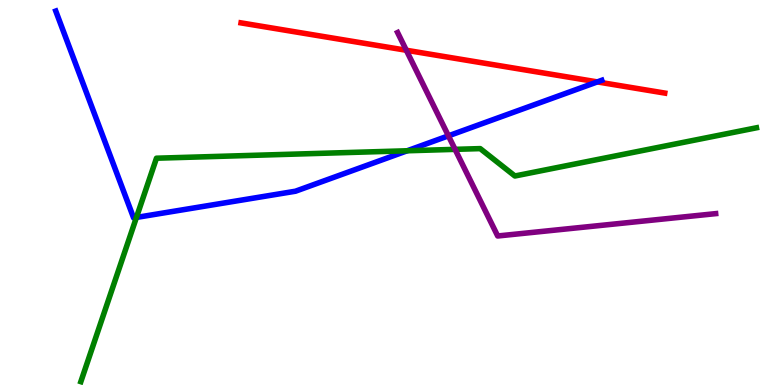[{'lines': ['blue', 'red'], 'intersections': [{'x': 7.71, 'y': 7.87}]}, {'lines': ['green', 'red'], 'intersections': []}, {'lines': ['purple', 'red'], 'intersections': [{'x': 5.24, 'y': 8.69}]}, {'lines': ['blue', 'green'], 'intersections': [{'x': 1.76, 'y': 4.35}, {'x': 5.25, 'y': 6.08}]}, {'lines': ['blue', 'purple'], 'intersections': [{'x': 5.79, 'y': 6.47}]}, {'lines': ['green', 'purple'], 'intersections': [{'x': 5.87, 'y': 6.12}]}]